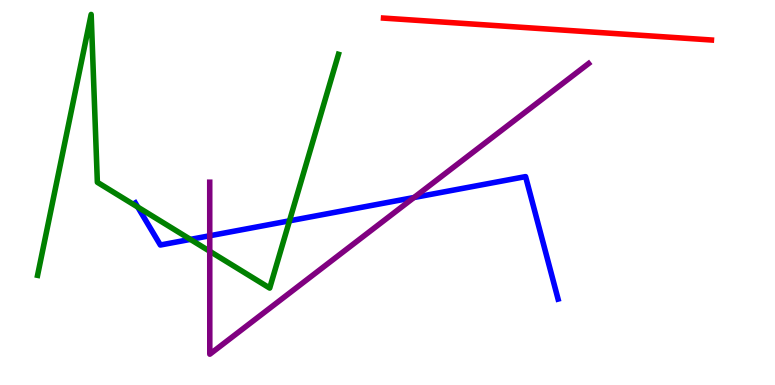[{'lines': ['blue', 'red'], 'intersections': []}, {'lines': ['green', 'red'], 'intersections': []}, {'lines': ['purple', 'red'], 'intersections': []}, {'lines': ['blue', 'green'], 'intersections': [{'x': 1.78, 'y': 4.62}, {'x': 2.46, 'y': 3.78}, {'x': 3.74, 'y': 4.26}]}, {'lines': ['blue', 'purple'], 'intersections': [{'x': 2.71, 'y': 3.88}, {'x': 5.34, 'y': 4.87}]}, {'lines': ['green', 'purple'], 'intersections': [{'x': 2.71, 'y': 3.47}]}]